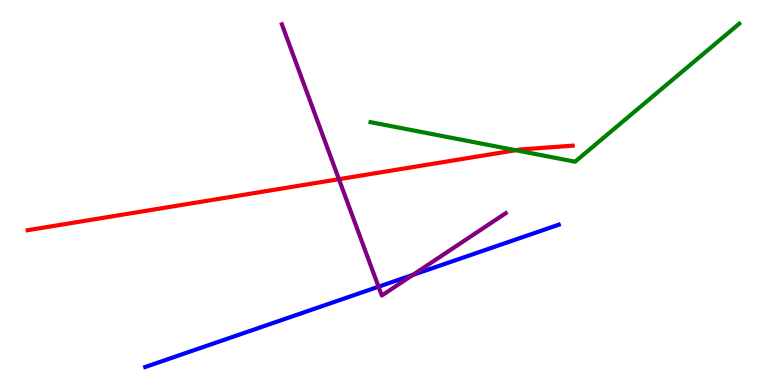[{'lines': ['blue', 'red'], 'intersections': []}, {'lines': ['green', 'red'], 'intersections': [{'x': 6.65, 'y': 6.1}]}, {'lines': ['purple', 'red'], 'intersections': [{'x': 4.37, 'y': 5.35}]}, {'lines': ['blue', 'green'], 'intersections': []}, {'lines': ['blue', 'purple'], 'intersections': [{'x': 4.88, 'y': 2.55}, {'x': 5.33, 'y': 2.86}]}, {'lines': ['green', 'purple'], 'intersections': []}]